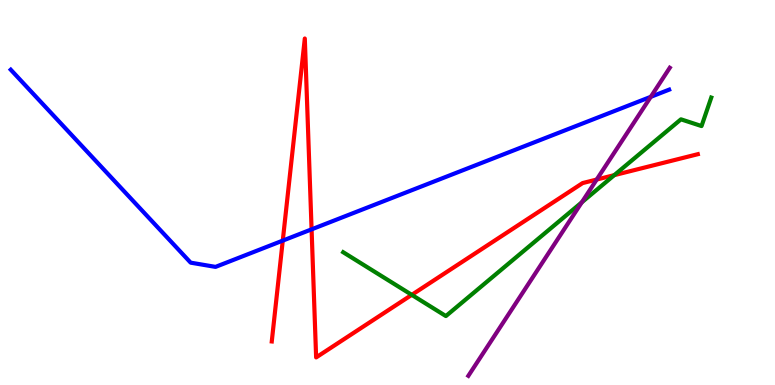[{'lines': ['blue', 'red'], 'intersections': [{'x': 3.65, 'y': 3.75}, {'x': 4.02, 'y': 4.04}]}, {'lines': ['green', 'red'], 'intersections': [{'x': 5.31, 'y': 2.34}, {'x': 7.93, 'y': 5.45}]}, {'lines': ['purple', 'red'], 'intersections': [{'x': 7.7, 'y': 5.34}]}, {'lines': ['blue', 'green'], 'intersections': []}, {'lines': ['blue', 'purple'], 'intersections': [{'x': 8.4, 'y': 7.48}]}, {'lines': ['green', 'purple'], 'intersections': [{'x': 7.51, 'y': 4.75}]}]